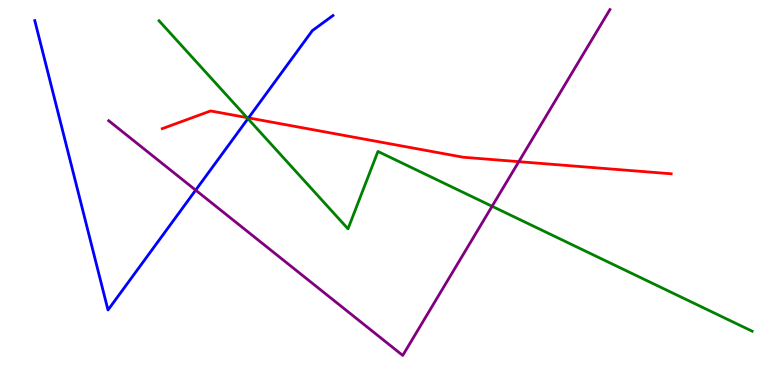[{'lines': ['blue', 'red'], 'intersections': [{'x': 3.21, 'y': 6.94}]}, {'lines': ['green', 'red'], 'intersections': [{'x': 3.19, 'y': 6.95}]}, {'lines': ['purple', 'red'], 'intersections': [{'x': 6.69, 'y': 5.8}]}, {'lines': ['blue', 'green'], 'intersections': [{'x': 3.2, 'y': 6.92}]}, {'lines': ['blue', 'purple'], 'intersections': [{'x': 2.52, 'y': 5.06}]}, {'lines': ['green', 'purple'], 'intersections': [{'x': 6.35, 'y': 4.64}]}]